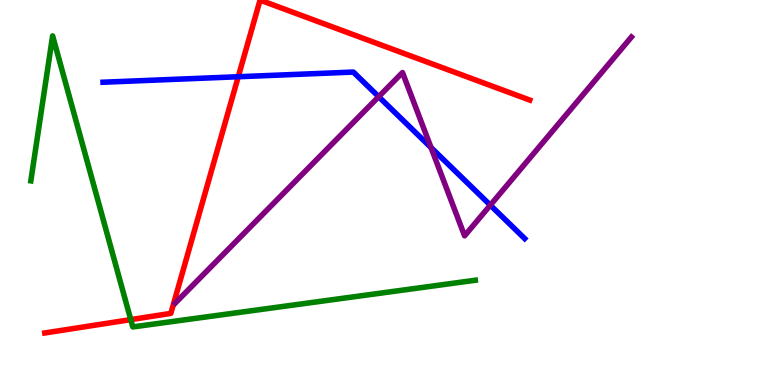[{'lines': ['blue', 'red'], 'intersections': [{'x': 3.07, 'y': 8.01}]}, {'lines': ['green', 'red'], 'intersections': [{'x': 1.69, 'y': 1.7}]}, {'lines': ['purple', 'red'], 'intersections': []}, {'lines': ['blue', 'green'], 'intersections': []}, {'lines': ['blue', 'purple'], 'intersections': [{'x': 4.89, 'y': 7.49}, {'x': 5.56, 'y': 6.17}, {'x': 6.33, 'y': 4.67}]}, {'lines': ['green', 'purple'], 'intersections': []}]